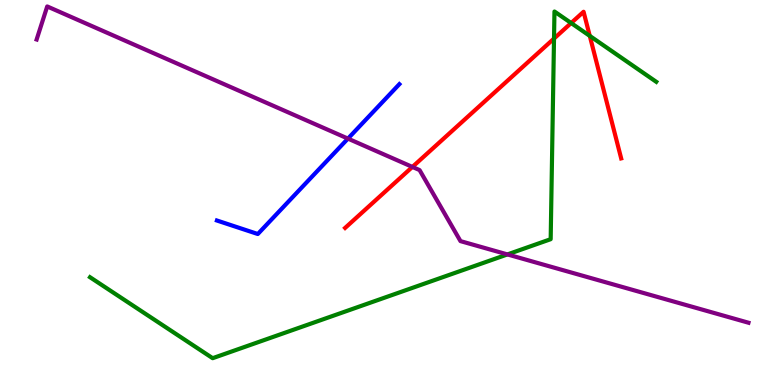[{'lines': ['blue', 'red'], 'intersections': []}, {'lines': ['green', 'red'], 'intersections': [{'x': 7.15, 'y': 9.0}, {'x': 7.37, 'y': 9.4}, {'x': 7.61, 'y': 9.07}]}, {'lines': ['purple', 'red'], 'intersections': [{'x': 5.32, 'y': 5.66}]}, {'lines': ['blue', 'green'], 'intersections': []}, {'lines': ['blue', 'purple'], 'intersections': [{'x': 4.49, 'y': 6.4}]}, {'lines': ['green', 'purple'], 'intersections': [{'x': 6.55, 'y': 3.39}]}]